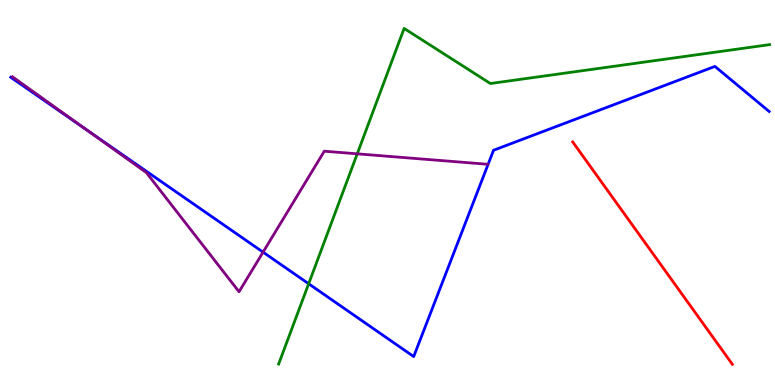[{'lines': ['blue', 'red'], 'intersections': []}, {'lines': ['green', 'red'], 'intersections': []}, {'lines': ['purple', 'red'], 'intersections': []}, {'lines': ['blue', 'green'], 'intersections': [{'x': 3.98, 'y': 2.63}]}, {'lines': ['blue', 'purple'], 'intersections': [{'x': 1.12, 'y': 6.63}, {'x': 3.39, 'y': 3.45}]}, {'lines': ['green', 'purple'], 'intersections': [{'x': 4.61, 'y': 6.0}]}]